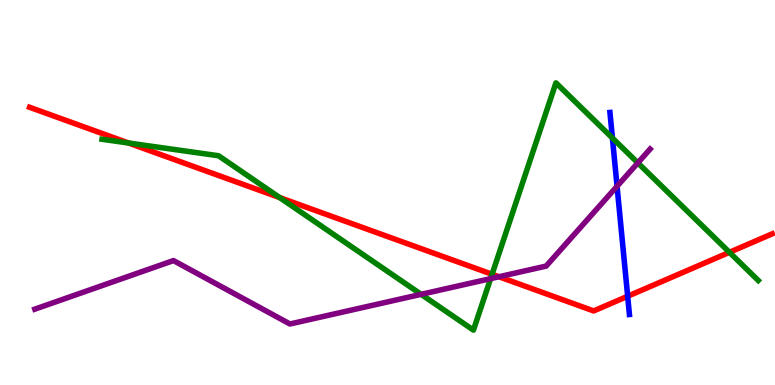[{'lines': ['blue', 'red'], 'intersections': [{'x': 8.1, 'y': 2.31}]}, {'lines': ['green', 'red'], 'intersections': [{'x': 1.66, 'y': 6.29}, {'x': 3.61, 'y': 4.87}, {'x': 6.35, 'y': 2.88}, {'x': 9.41, 'y': 3.45}]}, {'lines': ['purple', 'red'], 'intersections': [{'x': 6.44, 'y': 2.81}]}, {'lines': ['blue', 'green'], 'intersections': [{'x': 7.9, 'y': 6.41}]}, {'lines': ['blue', 'purple'], 'intersections': [{'x': 7.96, 'y': 5.16}]}, {'lines': ['green', 'purple'], 'intersections': [{'x': 5.43, 'y': 2.35}, {'x': 6.33, 'y': 2.76}, {'x': 8.23, 'y': 5.77}]}]